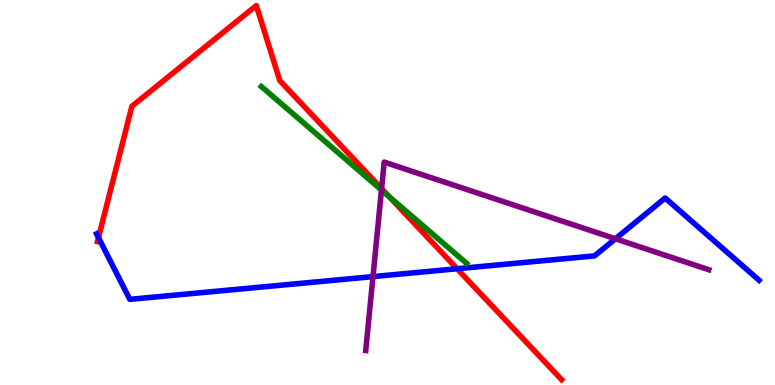[{'lines': ['blue', 'red'], 'intersections': [{'x': 1.27, 'y': 3.83}, {'x': 5.9, 'y': 3.02}]}, {'lines': ['green', 'red'], 'intersections': [{'x': 5.02, 'y': 4.9}]}, {'lines': ['purple', 'red'], 'intersections': [{'x': 4.92, 'y': 5.1}]}, {'lines': ['blue', 'green'], 'intersections': []}, {'lines': ['blue', 'purple'], 'intersections': [{'x': 4.81, 'y': 2.82}, {'x': 7.94, 'y': 3.8}]}, {'lines': ['green', 'purple'], 'intersections': [{'x': 4.92, 'y': 5.06}]}]